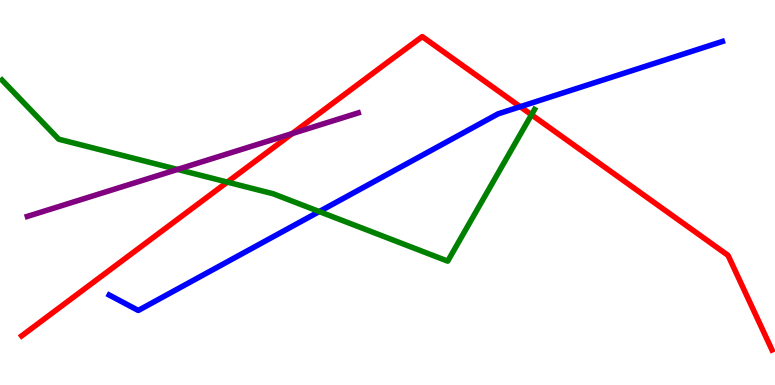[{'lines': ['blue', 'red'], 'intersections': [{'x': 6.71, 'y': 7.23}]}, {'lines': ['green', 'red'], 'intersections': [{'x': 2.93, 'y': 5.27}, {'x': 6.86, 'y': 7.02}]}, {'lines': ['purple', 'red'], 'intersections': [{'x': 3.77, 'y': 6.53}]}, {'lines': ['blue', 'green'], 'intersections': [{'x': 4.12, 'y': 4.5}]}, {'lines': ['blue', 'purple'], 'intersections': []}, {'lines': ['green', 'purple'], 'intersections': [{'x': 2.29, 'y': 5.6}]}]